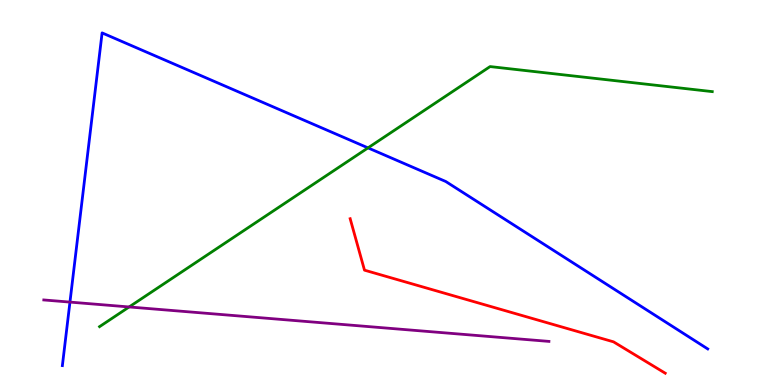[{'lines': ['blue', 'red'], 'intersections': []}, {'lines': ['green', 'red'], 'intersections': []}, {'lines': ['purple', 'red'], 'intersections': []}, {'lines': ['blue', 'green'], 'intersections': [{'x': 4.75, 'y': 6.16}]}, {'lines': ['blue', 'purple'], 'intersections': [{'x': 0.903, 'y': 2.15}]}, {'lines': ['green', 'purple'], 'intersections': [{'x': 1.67, 'y': 2.03}]}]